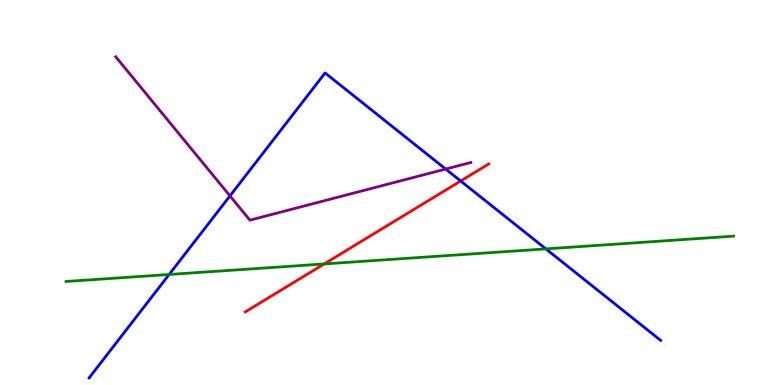[{'lines': ['blue', 'red'], 'intersections': [{'x': 5.94, 'y': 5.3}]}, {'lines': ['green', 'red'], 'intersections': [{'x': 4.18, 'y': 3.14}]}, {'lines': ['purple', 'red'], 'intersections': []}, {'lines': ['blue', 'green'], 'intersections': [{'x': 2.18, 'y': 2.87}, {'x': 7.04, 'y': 3.54}]}, {'lines': ['blue', 'purple'], 'intersections': [{'x': 2.97, 'y': 4.91}, {'x': 5.75, 'y': 5.61}]}, {'lines': ['green', 'purple'], 'intersections': []}]